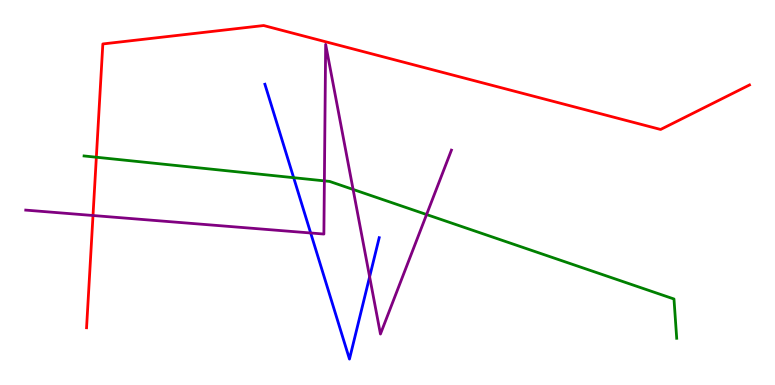[{'lines': ['blue', 'red'], 'intersections': []}, {'lines': ['green', 'red'], 'intersections': [{'x': 1.24, 'y': 5.92}]}, {'lines': ['purple', 'red'], 'intersections': [{'x': 1.2, 'y': 4.4}]}, {'lines': ['blue', 'green'], 'intersections': [{'x': 3.79, 'y': 5.38}]}, {'lines': ['blue', 'purple'], 'intersections': [{'x': 4.01, 'y': 3.95}, {'x': 4.77, 'y': 2.81}]}, {'lines': ['green', 'purple'], 'intersections': [{'x': 4.19, 'y': 5.3}, {'x': 4.56, 'y': 5.08}, {'x': 5.5, 'y': 4.43}]}]